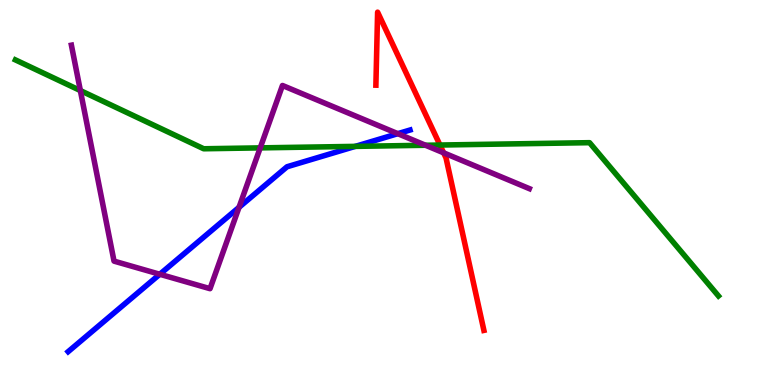[{'lines': ['blue', 'red'], 'intersections': []}, {'lines': ['green', 'red'], 'intersections': [{'x': 5.68, 'y': 6.23}]}, {'lines': ['purple', 'red'], 'intersections': [{'x': 5.72, 'y': 6.03}]}, {'lines': ['blue', 'green'], 'intersections': [{'x': 4.58, 'y': 6.2}]}, {'lines': ['blue', 'purple'], 'intersections': [{'x': 2.06, 'y': 2.88}, {'x': 3.08, 'y': 4.62}, {'x': 5.13, 'y': 6.53}]}, {'lines': ['green', 'purple'], 'intersections': [{'x': 1.04, 'y': 7.65}, {'x': 3.36, 'y': 6.16}, {'x': 5.49, 'y': 6.23}]}]